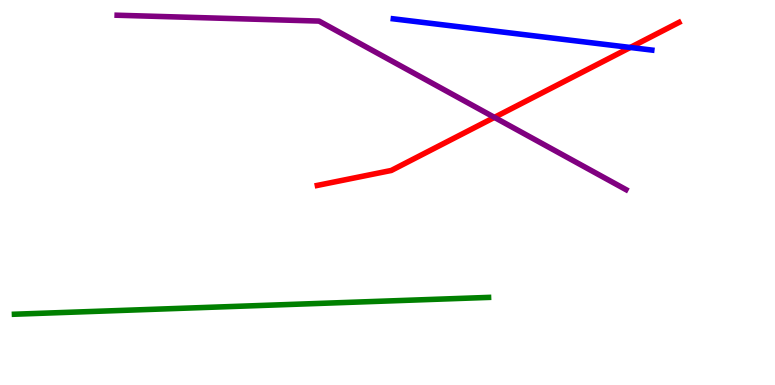[{'lines': ['blue', 'red'], 'intersections': [{'x': 8.13, 'y': 8.77}]}, {'lines': ['green', 'red'], 'intersections': []}, {'lines': ['purple', 'red'], 'intersections': [{'x': 6.38, 'y': 6.95}]}, {'lines': ['blue', 'green'], 'intersections': []}, {'lines': ['blue', 'purple'], 'intersections': []}, {'lines': ['green', 'purple'], 'intersections': []}]